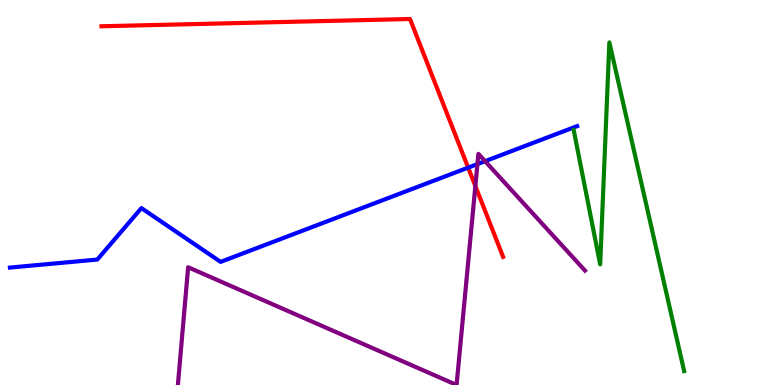[{'lines': ['blue', 'red'], 'intersections': [{'x': 6.04, 'y': 5.65}]}, {'lines': ['green', 'red'], 'intersections': []}, {'lines': ['purple', 'red'], 'intersections': [{'x': 6.13, 'y': 5.17}]}, {'lines': ['blue', 'green'], 'intersections': []}, {'lines': ['blue', 'purple'], 'intersections': [{'x': 6.16, 'y': 5.74}, {'x': 6.26, 'y': 5.81}]}, {'lines': ['green', 'purple'], 'intersections': []}]